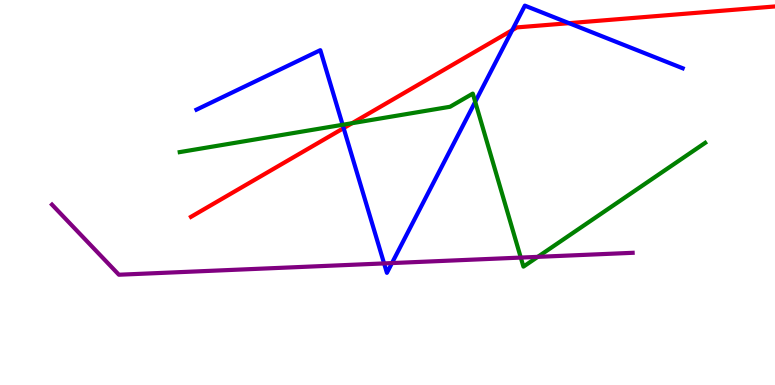[{'lines': ['blue', 'red'], 'intersections': [{'x': 4.43, 'y': 6.67}, {'x': 6.61, 'y': 9.22}, {'x': 7.34, 'y': 9.4}]}, {'lines': ['green', 'red'], 'intersections': [{'x': 4.54, 'y': 6.8}]}, {'lines': ['purple', 'red'], 'intersections': []}, {'lines': ['blue', 'green'], 'intersections': [{'x': 4.42, 'y': 6.76}, {'x': 6.13, 'y': 7.36}]}, {'lines': ['blue', 'purple'], 'intersections': [{'x': 4.96, 'y': 3.16}, {'x': 5.06, 'y': 3.17}]}, {'lines': ['green', 'purple'], 'intersections': [{'x': 6.72, 'y': 3.31}, {'x': 6.94, 'y': 3.33}]}]